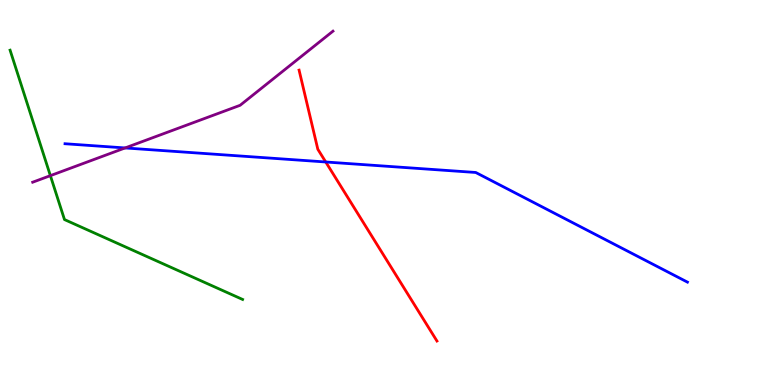[{'lines': ['blue', 'red'], 'intersections': [{'x': 4.2, 'y': 5.79}]}, {'lines': ['green', 'red'], 'intersections': []}, {'lines': ['purple', 'red'], 'intersections': []}, {'lines': ['blue', 'green'], 'intersections': []}, {'lines': ['blue', 'purple'], 'intersections': [{'x': 1.61, 'y': 6.16}]}, {'lines': ['green', 'purple'], 'intersections': [{'x': 0.65, 'y': 5.44}]}]